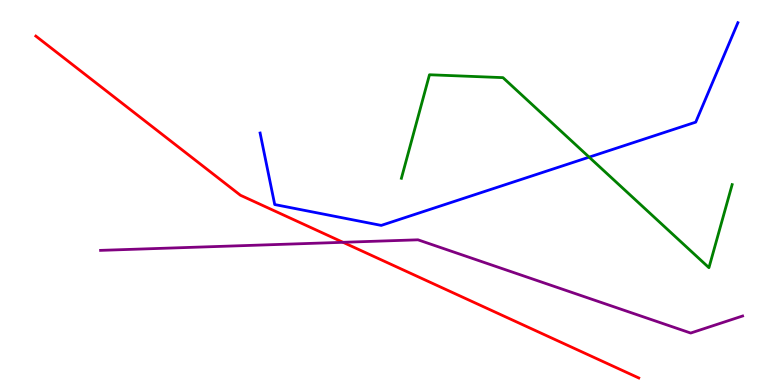[{'lines': ['blue', 'red'], 'intersections': []}, {'lines': ['green', 'red'], 'intersections': []}, {'lines': ['purple', 'red'], 'intersections': [{'x': 4.43, 'y': 3.71}]}, {'lines': ['blue', 'green'], 'intersections': [{'x': 7.6, 'y': 5.92}]}, {'lines': ['blue', 'purple'], 'intersections': []}, {'lines': ['green', 'purple'], 'intersections': []}]